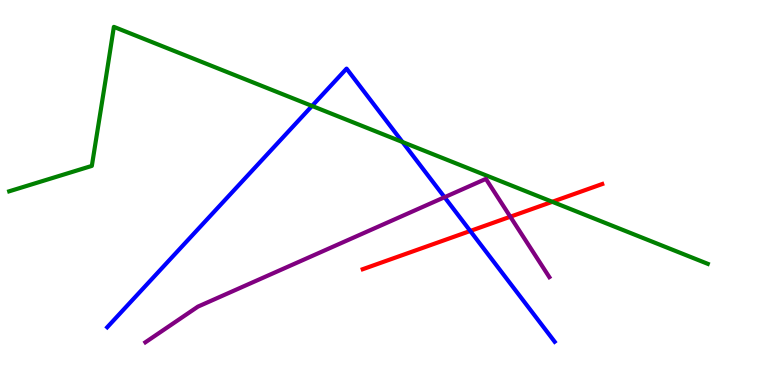[{'lines': ['blue', 'red'], 'intersections': [{'x': 6.07, 'y': 4.0}]}, {'lines': ['green', 'red'], 'intersections': [{'x': 7.13, 'y': 4.76}]}, {'lines': ['purple', 'red'], 'intersections': [{'x': 6.58, 'y': 4.37}]}, {'lines': ['blue', 'green'], 'intersections': [{'x': 4.03, 'y': 7.25}, {'x': 5.19, 'y': 6.31}]}, {'lines': ['blue', 'purple'], 'intersections': [{'x': 5.74, 'y': 4.88}]}, {'lines': ['green', 'purple'], 'intersections': []}]